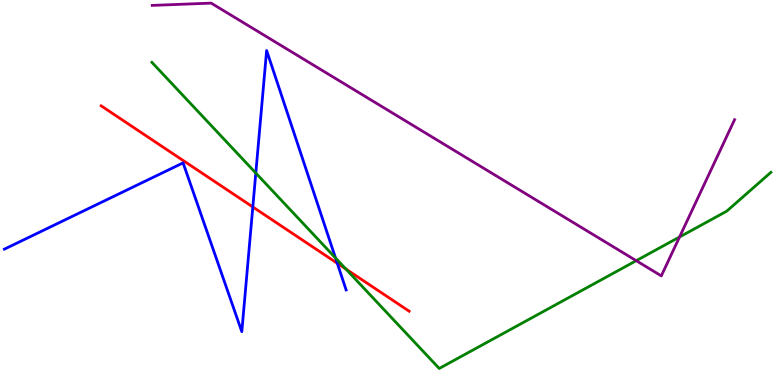[{'lines': ['blue', 'red'], 'intersections': [{'x': 3.26, 'y': 4.62}, {'x': 4.35, 'y': 3.16}]}, {'lines': ['green', 'red'], 'intersections': [{'x': 4.46, 'y': 3.01}]}, {'lines': ['purple', 'red'], 'intersections': []}, {'lines': ['blue', 'green'], 'intersections': [{'x': 3.3, 'y': 5.51}, {'x': 4.33, 'y': 3.3}]}, {'lines': ['blue', 'purple'], 'intersections': []}, {'lines': ['green', 'purple'], 'intersections': [{'x': 8.21, 'y': 3.23}, {'x': 8.77, 'y': 3.84}]}]